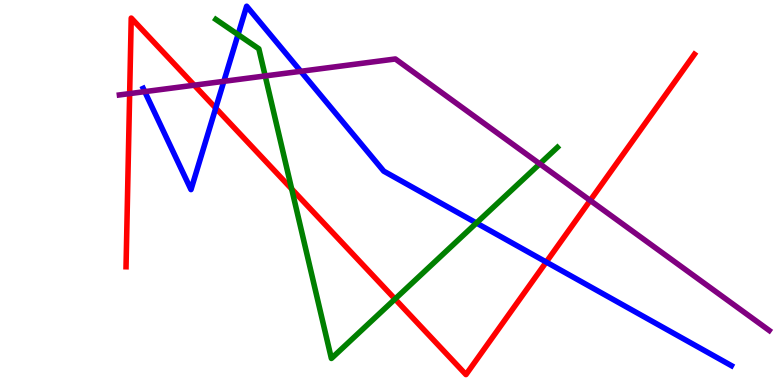[{'lines': ['blue', 'red'], 'intersections': [{'x': 2.78, 'y': 7.19}, {'x': 7.05, 'y': 3.19}]}, {'lines': ['green', 'red'], 'intersections': [{'x': 3.76, 'y': 5.09}, {'x': 5.1, 'y': 2.23}]}, {'lines': ['purple', 'red'], 'intersections': [{'x': 1.67, 'y': 7.57}, {'x': 2.51, 'y': 7.79}, {'x': 7.62, 'y': 4.79}]}, {'lines': ['blue', 'green'], 'intersections': [{'x': 3.07, 'y': 9.1}, {'x': 6.15, 'y': 4.21}]}, {'lines': ['blue', 'purple'], 'intersections': [{'x': 1.87, 'y': 7.62}, {'x': 2.89, 'y': 7.89}, {'x': 3.88, 'y': 8.15}]}, {'lines': ['green', 'purple'], 'intersections': [{'x': 3.42, 'y': 8.03}, {'x': 6.96, 'y': 5.74}]}]